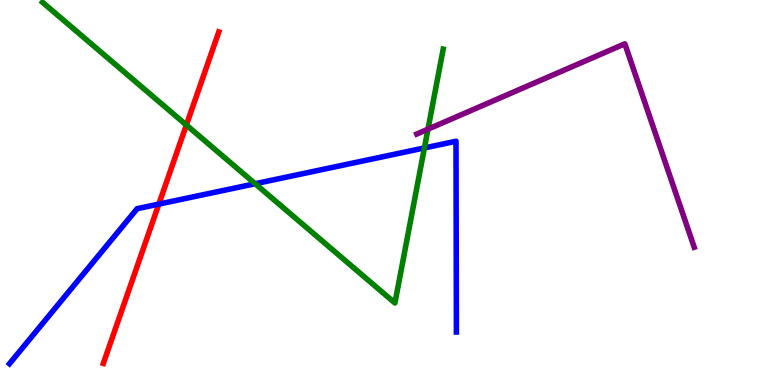[{'lines': ['blue', 'red'], 'intersections': [{'x': 2.05, 'y': 4.7}]}, {'lines': ['green', 'red'], 'intersections': [{'x': 2.4, 'y': 6.75}]}, {'lines': ['purple', 'red'], 'intersections': []}, {'lines': ['blue', 'green'], 'intersections': [{'x': 3.29, 'y': 5.23}, {'x': 5.48, 'y': 6.16}]}, {'lines': ['blue', 'purple'], 'intersections': []}, {'lines': ['green', 'purple'], 'intersections': [{'x': 5.52, 'y': 6.64}]}]